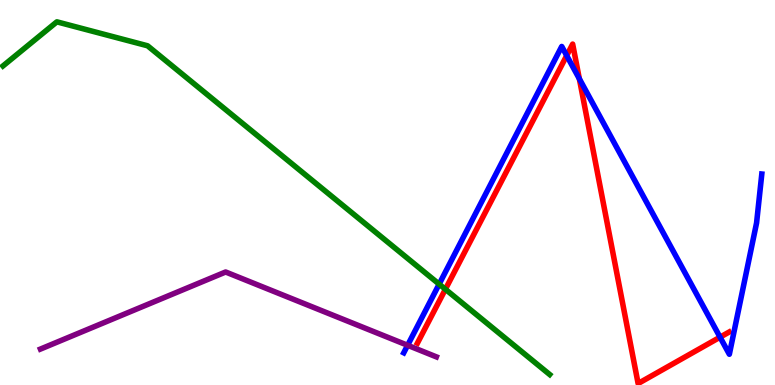[{'lines': ['blue', 'red'], 'intersections': [{'x': 7.31, 'y': 8.56}, {'x': 7.48, 'y': 7.95}, {'x': 9.29, 'y': 1.24}]}, {'lines': ['green', 'red'], 'intersections': [{'x': 5.75, 'y': 2.49}]}, {'lines': ['purple', 'red'], 'intersections': []}, {'lines': ['blue', 'green'], 'intersections': [{'x': 5.67, 'y': 2.62}]}, {'lines': ['blue', 'purple'], 'intersections': [{'x': 5.26, 'y': 1.03}]}, {'lines': ['green', 'purple'], 'intersections': []}]